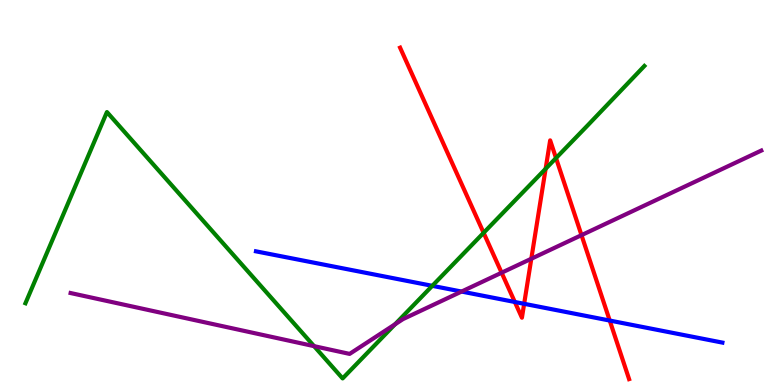[{'lines': ['blue', 'red'], 'intersections': [{'x': 6.64, 'y': 2.16}, {'x': 6.76, 'y': 2.11}, {'x': 7.87, 'y': 1.67}]}, {'lines': ['green', 'red'], 'intersections': [{'x': 6.24, 'y': 3.95}, {'x': 7.04, 'y': 5.62}, {'x': 7.17, 'y': 5.89}]}, {'lines': ['purple', 'red'], 'intersections': [{'x': 6.47, 'y': 2.92}, {'x': 6.86, 'y': 3.28}, {'x': 7.5, 'y': 3.89}]}, {'lines': ['blue', 'green'], 'intersections': [{'x': 5.58, 'y': 2.58}]}, {'lines': ['blue', 'purple'], 'intersections': [{'x': 5.96, 'y': 2.43}]}, {'lines': ['green', 'purple'], 'intersections': [{'x': 4.05, 'y': 1.01}, {'x': 5.1, 'y': 1.58}]}]